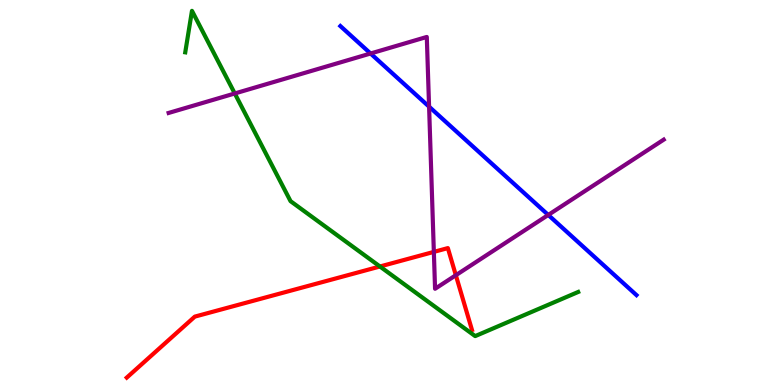[{'lines': ['blue', 'red'], 'intersections': []}, {'lines': ['green', 'red'], 'intersections': [{'x': 4.9, 'y': 3.08}]}, {'lines': ['purple', 'red'], 'intersections': [{'x': 5.6, 'y': 3.46}, {'x': 5.88, 'y': 2.85}]}, {'lines': ['blue', 'green'], 'intersections': []}, {'lines': ['blue', 'purple'], 'intersections': [{'x': 4.78, 'y': 8.61}, {'x': 5.54, 'y': 7.23}, {'x': 7.07, 'y': 4.42}]}, {'lines': ['green', 'purple'], 'intersections': [{'x': 3.03, 'y': 7.57}]}]